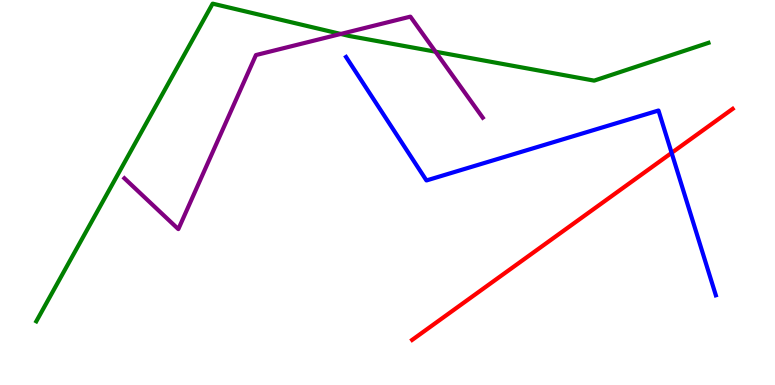[{'lines': ['blue', 'red'], 'intersections': [{'x': 8.67, 'y': 6.03}]}, {'lines': ['green', 'red'], 'intersections': []}, {'lines': ['purple', 'red'], 'intersections': []}, {'lines': ['blue', 'green'], 'intersections': []}, {'lines': ['blue', 'purple'], 'intersections': []}, {'lines': ['green', 'purple'], 'intersections': [{'x': 4.4, 'y': 9.12}, {'x': 5.62, 'y': 8.66}]}]